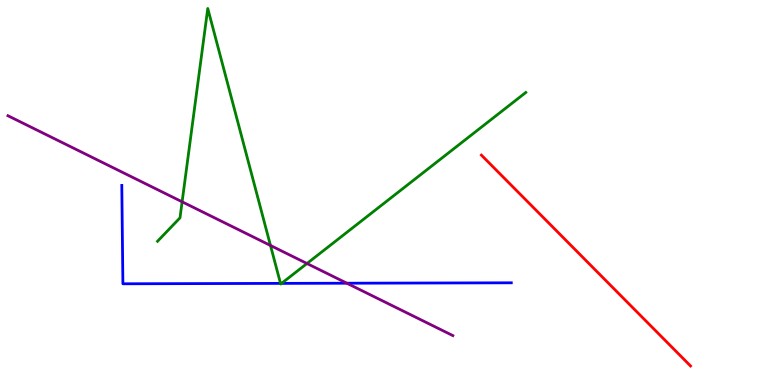[{'lines': ['blue', 'red'], 'intersections': []}, {'lines': ['green', 'red'], 'intersections': []}, {'lines': ['purple', 'red'], 'intersections': []}, {'lines': ['blue', 'green'], 'intersections': [{'x': 3.62, 'y': 2.64}, {'x': 3.63, 'y': 2.64}]}, {'lines': ['blue', 'purple'], 'intersections': [{'x': 4.48, 'y': 2.64}]}, {'lines': ['green', 'purple'], 'intersections': [{'x': 2.35, 'y': 4.76}, {'x': 3.49, 'y': 3.62}, {'x': 3.96, 'y': 3.16}]}]